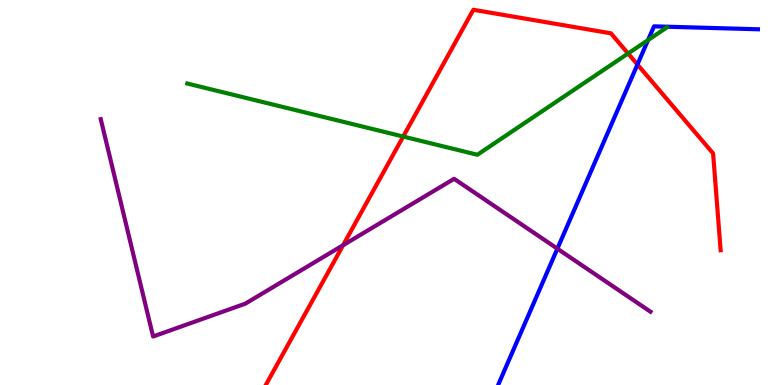[{'lines': ['blue', 'red'], 'intersections': [{'x': 8.23, 'y': 8.32}]}, {'lines': ['green', 'red'], 'intersections': [{'x': 5.2, 'y': 6.45}, {'x': 8.1, 'y': 8.61}]}, {'lines': ['purple', 'red'], 'intersections': [{'x': 4.43, 'y': 3.63}]}, {'lines': ['blue', 'green'], 'intersections': [{'x': 8.36, 'y': 8.96}]}, {'lines': ['blue', 'purple'], 'intersections': [{'x': 7.19, 'y': 3.54}]}, {'lines': ['green', 'purple'], 'intersections': []}]